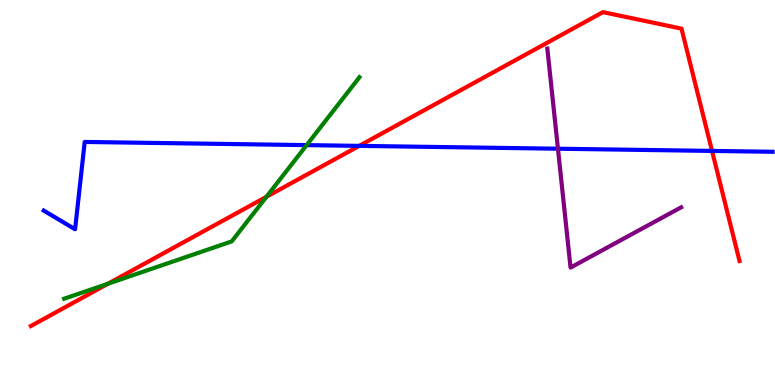[{'lines': ['blue', 'red'], 'intersections': [{'x': 4.64, 'y': 6.21}, {'x': 9.19, 'y': 6.08}]}, {'lines': ['green', 'red'], 'intersections': [{'x': 1.39, 'y': 2.63}, {'x': 3.44, 'y': 4.89}]}, {'lines': ['purple', 'red'], 'intersections': []}, {'lines': ['blue', 'green'], 'intersections': [{'x': 3.96, 'y': 6.23}]}, {'lines': ['blue', 'purple'], 'intersections': [{'x': 7.2, 'y': 6.14}]}, {'lines': ['green', 'purple'], 'intersections': []}]